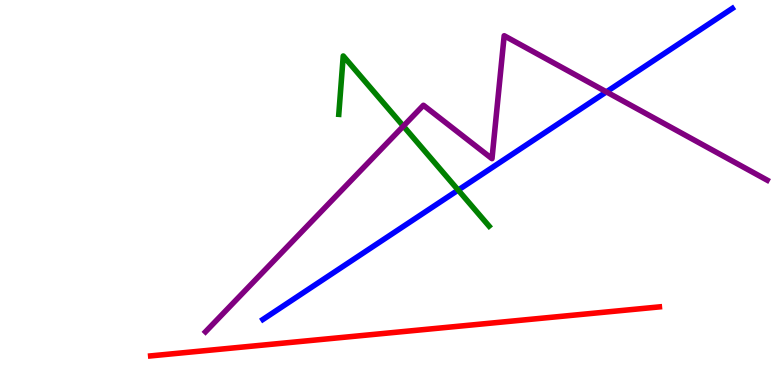[{'lines': ['blue', 'red'], 'intersections': []}, {'lines': ['green', 'red'], 'intersections': []}, {'lines': ['purple', 'red'], 'intersections': []}, {'lines': ['blue', 'green'], 'intersections': [{'x': 5.91, 'y': 5.06}]}, {'lines': ['blue', 'purple'], 'intersections': [{'x': 7.82, 'y': 7.61}]}, {'lines': ['green', 'purple'], 'intersections': [{'x': 5.2, 'y': 6.72}]}]